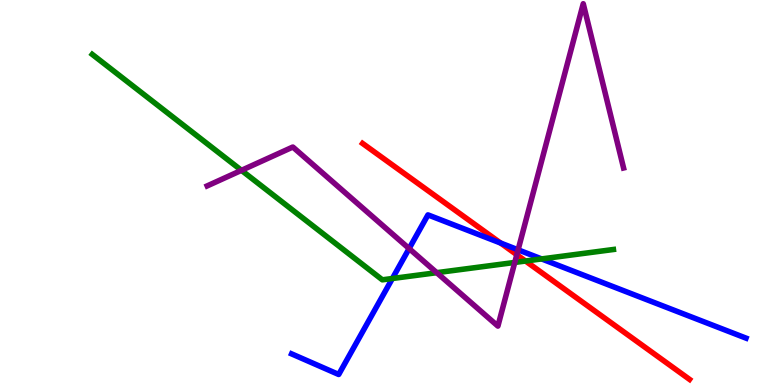[{'lines': ['blue', 'red'], 'intersections': [{'x': 6.46, 'y': 3.69}]}, {'lines': ['green', 'red'], 'intersections': [{'x': 6.78, 'y': 3.22}]}, {'lines': ['purple', 'red'], 'intersections': [{'x': 6.67, 'y': 3.38}]}, {'lines': ['blue', 'green'], 'intersections': [{'x': 5.06, 'y': 2.77}, {'x': 6.99, 'y': 3.27}]}, {'lines': ['blue', 'purple'], 'intersections': [{'x': 5.28, 'y': 3.54}, {'x': 6.69, 'y': 3.51}]}, {'lines': ['green', 'purple'], 'intersections': [{'x': 3.12, 'y': 5.58}, {'x': 5.64, 'y': 2.92}, {'x': 6.64, 'y': 3.18}]}]